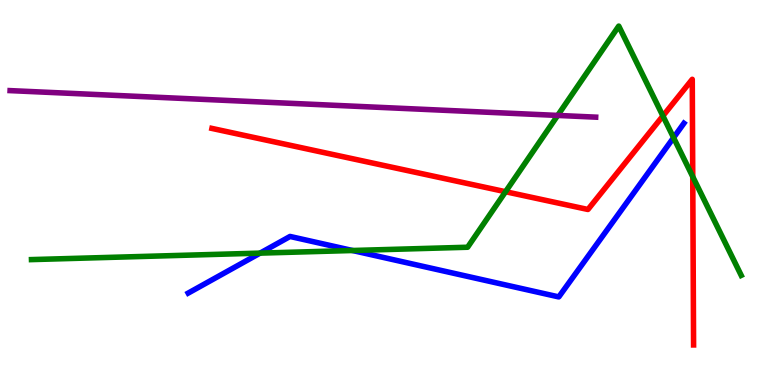[{'lines': ['blue', 'red'], 'intersections': []}, {'lines': ['green', 'red'], 'intersections': [{'x': 6.52, 'y': 5.02}, {'x': 8.55, 'y': 6.99}, {'x': 8.94, 'y': 5.41}]}, {'lines': ['purple', 'red'], 'intersections': []}, {'lines': ['blue', 'green'], 'intersections': [{'x': 3.36, 'y': 3.43}, {'x': 4.55, 'y': 3.49}, {'x': 8.69, 'y': 6.42}]}, {'lines': ['blue', 'purple'], 'intersections': []}, {'lines': ['green', 'purple'], 'intersections': [{'x': 7.2, 'y': 7.0}]}]